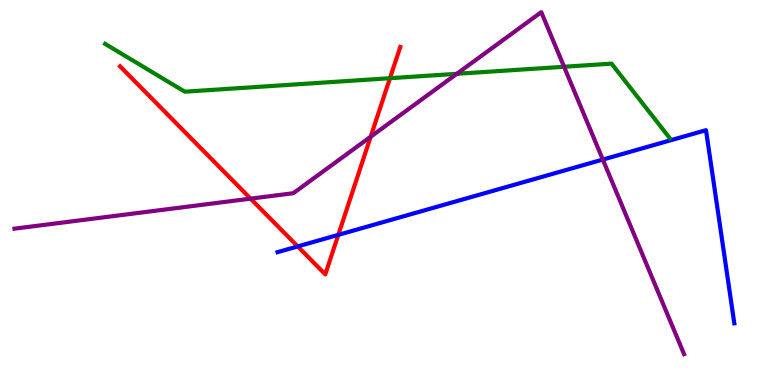[{'lines': ['blue', 'red'], 'intersections': [{'x': 3.84, 'y': 3.6}, {'x': 4.37, 'y': 3.9}]}, {'lines': ['green', 'red'], 'intersections': [{'x': 5.03, 'y': 7.97}]}, {'lines': ['purple', 'red'], 'intersections': [{'x': 3.23, 'y': 4.84}, {'x': 4.78, 'y': 6.45}]}, {'lines': ['blue', 'green'], 'intersections': []}, {'lines': ['blue', 'purple'], 'intersections': [{'x': 7.78, 'y': 5.86}]}, {'lines': ['green', 'purple'], 'intersections': [{'x': 5.89, 'y': 8.08}, {'x': 7.28, 'y': 8.27}]}]